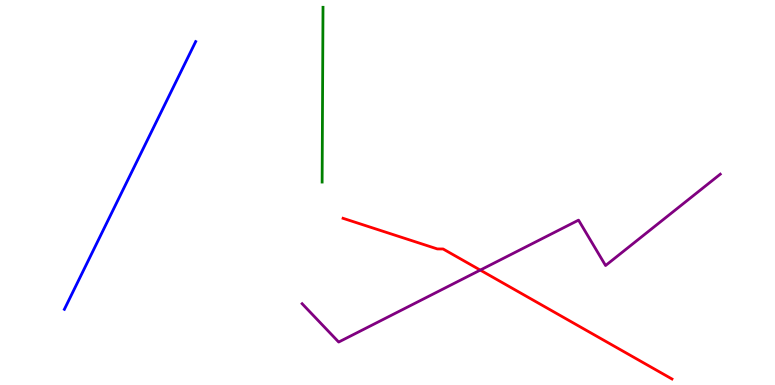[{'lines': ['blue', 'red'], 'intersections': []}, {'lines': ['green', 'red'], 'intersections': []}, {'lines': ['purple', 'red'], 'intersections': [{'x': 6.2, 'y': 2.98}]}, {'lines': ['blue', 'green'], 'intersections': []}, {'lines': ['blue', 'purple'], 'intersections': []}, {'lines': ['green', 'purple'], 'intersections': []}]